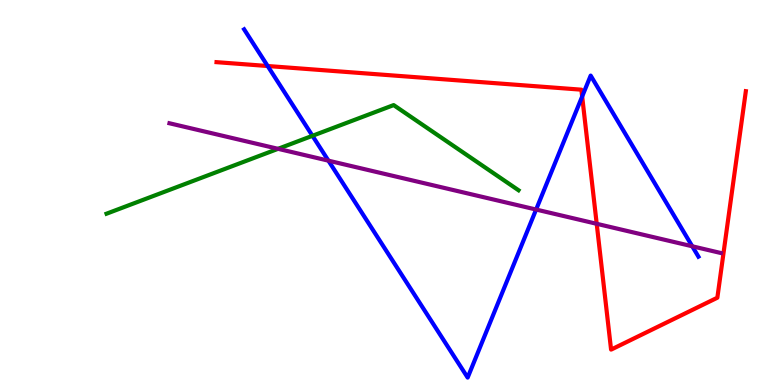[{'lines': ['blue', 'red'], 'intersections': [{'x': 3.45, 'y': 8.29}, {'x': 7.51, 'y': 7.49}]}, {'lines': ['green', 'red'], 'intersections': []}, {'lines': ['purple', 'red'], 'intersections': [{'x': 7.7, 'y': 4.19}]}, {'lines': ['blue', 'green'], 'intersections': [{'x': 4.03, 'y': 6.47}]}, {'lines': ['blue', 'purple'], 'intersections': [{'x': 4.24, 'y': 5.83}, {'x': 6.92, 'y': 4.56}, {'x': 8.93, 'y': 3.6}]}, {'lines': ['green', 'purple'], 'intersections': [{'x': 3.59, 'y': 6.13}]}]